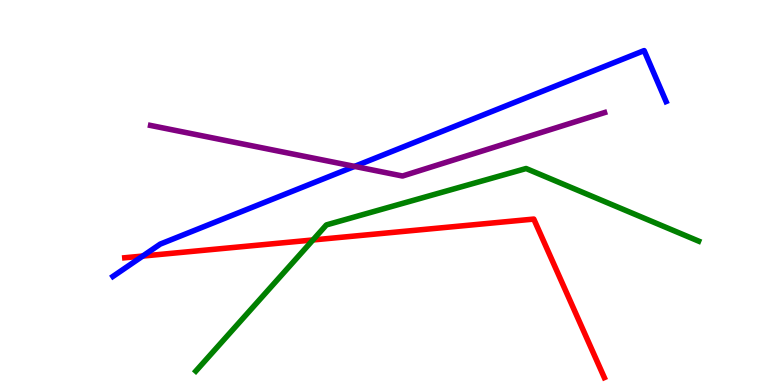[{'lines': ['blue', 'red'], 'intersections': [{'x': 1.84, 'y': 3.35}]}, {'lines': ['green', 'red'], 'intersections': [{'x': 4.04, 'y': 3.77}]}, {'lines': ['purple', 'red'], 'intersections': []}, {'lines': ['blue', 'green'], 'intersections': []}, {'lines': ['blue', 'purple'], 'intersections': [{'x': 4.58, 'y': 5.68}]}, {'lines': ['green', 'purple'], 'intersections': []}]